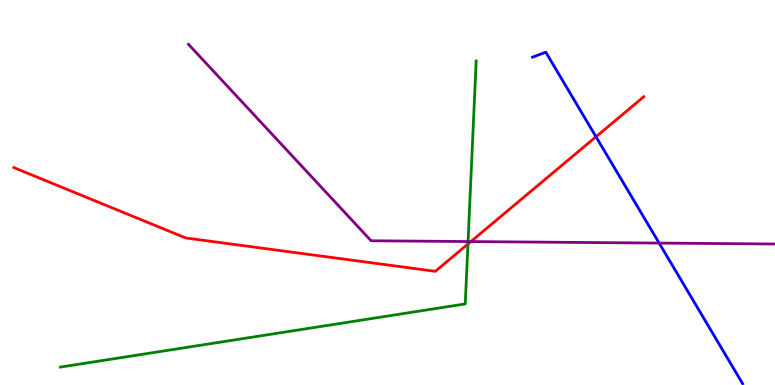[{'lines': ['blue', 'red'], 'intersections': [{'x': 7.69, 'y': 6.45}]}, {'lines': ['green', 'red'], 'intersections': [{'x': 6.04, 'y': 3.66}]}, {'lines': ['purple', 'red'], 'intersections': [{'x': 6.08, 'y': 3.73}]}, {'lines': ['blue', 'green'], 'intersections': []}, {'lines': ['blue', 'purple'], 'intersections': [{'x': 8.51, 'y': 3.69}]}, {'lines': ['green', 'purple'], 'intersections': [{'x': 6.04, 'y': 3.73}]}]